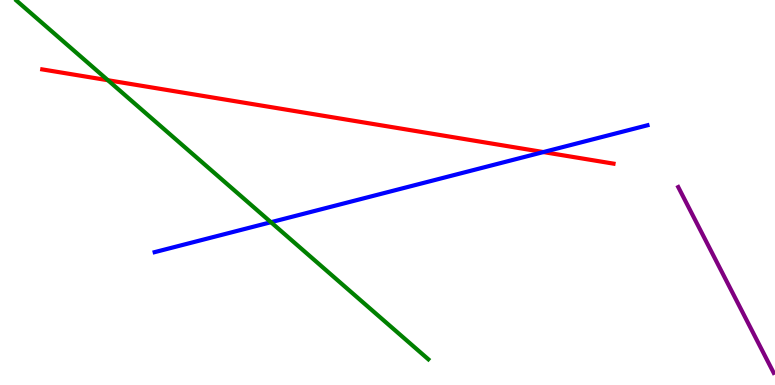[{'lines': ['blue', 'red'], 'intersections': [{'x': 7.01, 'y': 6.05}]}, {'lines': ['green', 'red'], 'intersections': [{'x': 1.39, 'y': 7.92}]}, {'lines': ['purple', 'red'], 'intersections': []}, {'lines': ['blue', 'green'], 'intersections': [{'x': 3.5, 'y': 4.23}]}, {'lines': ['blue', 'purple'], 'intersections': []}, {'lines': ['green', 'purple'], 'intersections': []}]